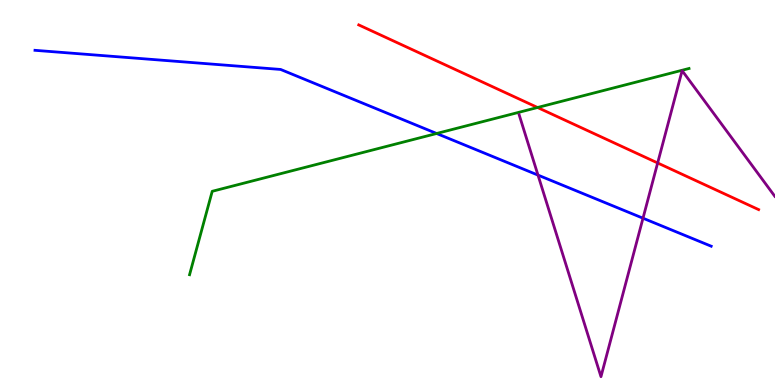[{'lines': ['blue', 'red'], 'intersections': []}, {'lines': ['green', 'red'], 'intersections': [{'x': 6.94, 'y': 7.21}]}, {'lines': ['purple', 'red'], 'intersections': [{'x': 8.49, 'y': 5.77}]}, {'lines': ['blue', 'green'], 'intersections': [{'x': 5.63, 'y': 6.53}]}, {'lines': ['blue', 'purple'], 'intersections': [{'x': 6.94, 'y': 5.45}, {'x': 8.3, 'y': 4.33}]}, {'lines': ['green', 'purple'], 'intersections': []}]